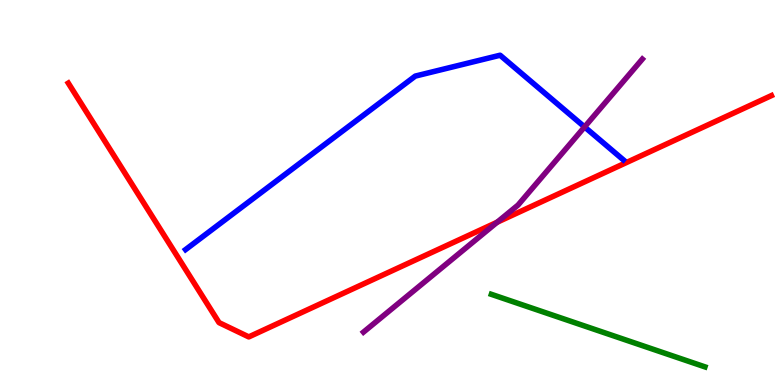[{'lines': ['blue', 'red'], 'intersections': []}, {'lines': ['green', 'red'], 'intersections': []}, {'lines': ['purple', 'red'], 'intersections': [{'x': 6.41, 'y': 4.23}]}, {'lines': ['blue', 'green'], 'intersections': []}, {'lines': ['blue', 'purple'], 'intersections': [{'x': 7.54, 'y': 6.7}]}, {'lines': ['green', 'purple'], 'intersections': []}]